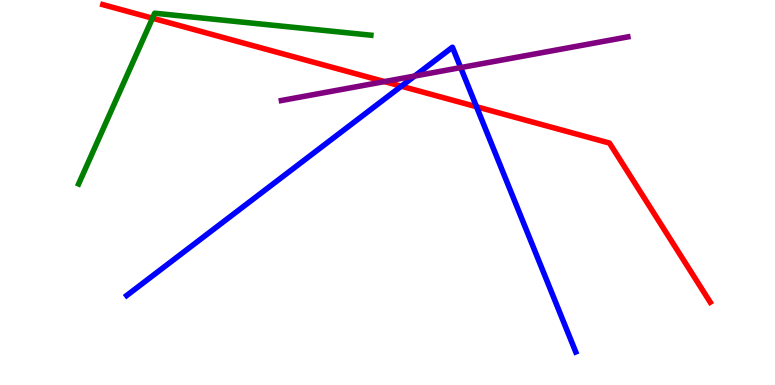[{'lines': ['blue', 'red'], 'intersections': [{'x': 5.18, 'y': 7.76}, {'x': 6.15, 'y': 7.23}]}, {'lines': ['green', 'red'], 'intersections': [{'x': 1.97, 'y': 9.53}]}, {'lines': ['purple', 'red'], 'intersections': [{'x': 4.96, 'y': 7.88}]}, {'lines': ['blue', 'green'], 'intersections': []}, {'lines': ['blue', 'purple'], 'intersections': [{'x': 5.35, 'y': 8.02}, {'x': 5.94, 'y': 8.24}]}, {'lines': ['green', 'purple'], 'intersections': []}]